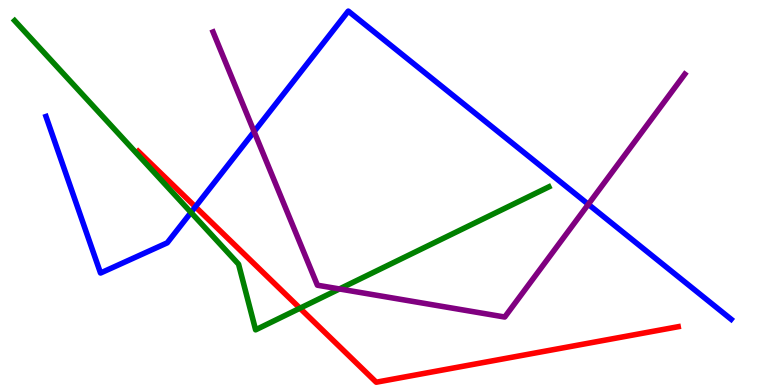[{'lines': ['blue', 'red'], 'intersections': [{'x': 2.52, 'y': 4.63}]}, {'lines': ['green', 'red'], 'intersections': [{'x': 3.87, 'y': 1.99}]}, {'lines': ['purple', 'red'], 'intersections': []}, {'lines': ['blue', 'green'], 'intersections': [{'x': 2.46, 'y': 4.48}]}, {'lines': ['blue', 'purple'], 'intersections': [{'x': 3.28, 'y': 6.58}, {'x': 7.59, 'y': 4.69}]}, {'lines': ['green', 'purple'], 'intersections': [{'x': 4.38, 'y': 2.49}]}]